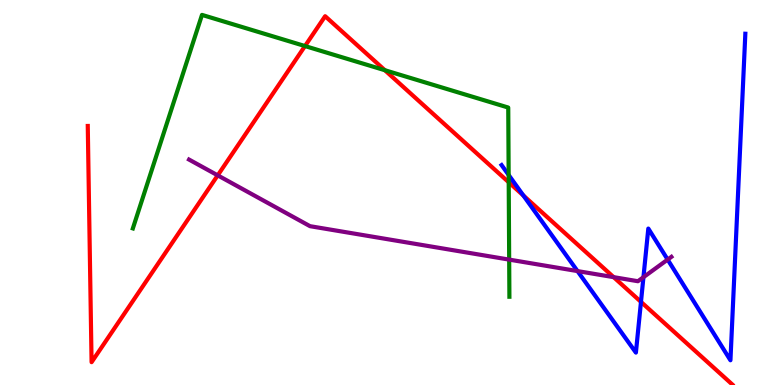[{'lines': ['blue', 'red'], 'intersections': [{'x': 6.75, 'y': 4.92}, {'x': 8.27, 'y': 2.16}]}, {'lines': ['green', 'red'], 'intersections': [{'x': 3.94, 'y': 8.8}, {'x': 4.97, 'y': 8.18}, {'x': 6.56, 'y': 5.27}]}, {'lines': ['purple', 'red'], 'intersections': [{'x': 2.81, 'y': 5.45}, {'x': 7.92, 'y': 2.8}]}, {'lines': ['blue', 'green'], 'intersections': [{'x': 6.56, 'y': 5.46}]}, {'lines': ['blue', 'purple'], 'intersections': [{'x': 7.45, 'y': 2.96}, {'x': 8.3, 'y': 2.8}, {'x': 8.61, 'y': 3.26}]}, {'lines': ['green', 'purple'], 'intersections': [{'x': 6.57, 'y': 3.26}]}]